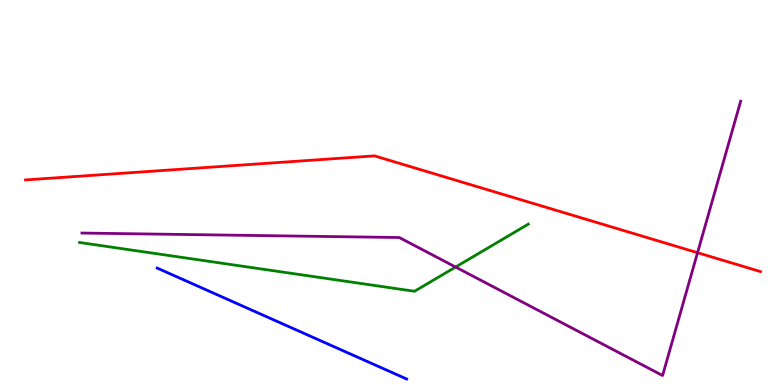[{'lines': ['blue', 'red'], 'intersections': []}, {'lines': ['green', 'red'], 'intersections': []}, {'lines': ['purple', 'red'], 'intersections': [{'x': 9.0, 'y': 3.44}]}, {'lines': ['blue', 'green'], 'intersections': []}, {'lines': ['blue', 'purple'], 'intersections': []}, {'lines': ['green', 'purple'], 'intersections': [{'x': 5.88, 'y': 3.06}]}]